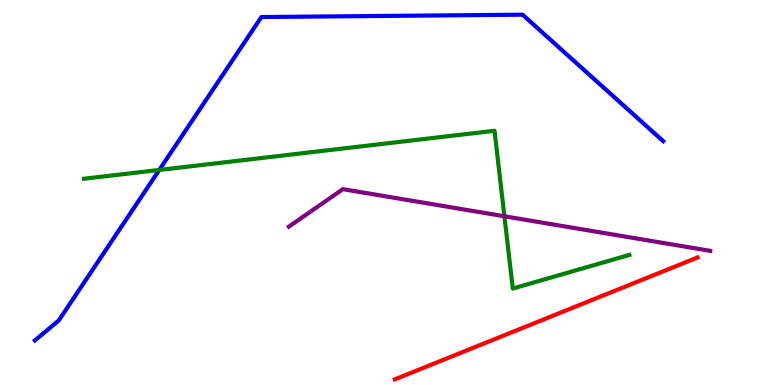[{'lines': ['blue', 'red'], 'intersections': []}, {'lines': ['green', 'red'], 'intersections': []}, {'lines': ['purple', 'red'], 'intersections': []}, {'lines': ['blue', 'green'], 'intersections': [{'x': 2.06, 'y': 5.59}]}, {'lines': ['blue', 'purple'], 'intersections': []}, {'lines': ['green', 'purple'], 'intersections': [{'x': 6.51, 'y': 4.38}]}]